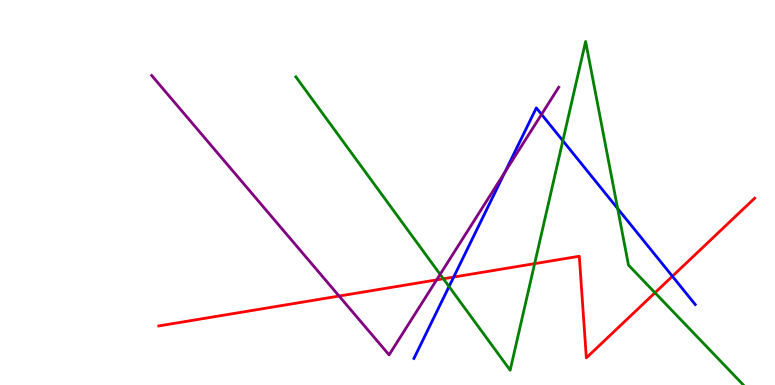[{'lines': ['blue', 'red'], 'intersections': [{'x': 5.85, 'y': 2.8}, {'x': 8.68, 'y': 2.82}]}, {'lines': ['green', 'red'], 'intersections': [{'x': 5.72, 'y': 2.76}, {'x': 6.9, 'y': 3.15}, {'x': 8.45, 'y': 2.4}]}, {'lines': ['purple', 'red'], 'intersections': [{'x': 4.38, 'y': 2.31}, {'x': 5.63, 'y': 2.73}]}, {'lines': ['blue', 'green'], 'intersections': [{'x': 5.79, 'y': 2.56}, {'x': 7.26, 'y': 6.34}, {'x': 7.97, 'y': 4.58}]}, {'lines': ['blue', 'purple'], 'intersections': [{'x': 6.52, 'y': 5.53}, {'x': 6.99, 'y': 7.03}]}, {'lines': ['green', 'purple'], 'intersections': [{'x': 5.68, 'y': 2.87}]}]